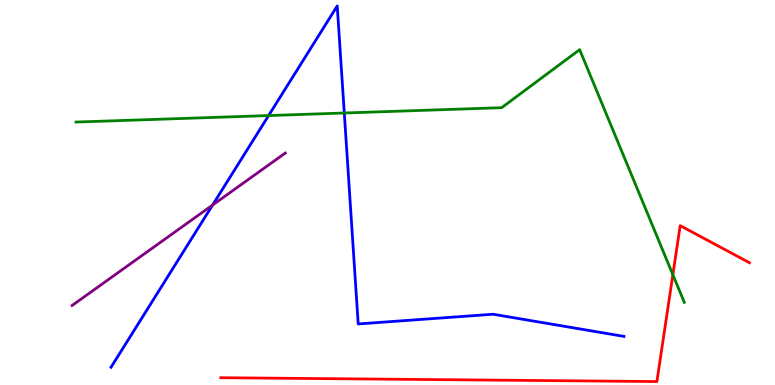[{'lines': ['blue', 'red'], 'intersections': []}, {'lines': ['green', 'red'], 'intersections': [{'x': 8.68, 'y': 2.86}]}, {'lines': ['purple', 'red'], 'intersections': []}, {'lines': ['blue', 'green'], 'intersections': [{'x': 3.47, 'y': 7.0}, {'x': 4.44, 'y': 7.06}]}, {'lines': ['blue', 'purple'], 'intersections': [{'x': 2.74, 'y': 4.67}]}, {'lines': ['green', 'purple'], 'intersections': []}]